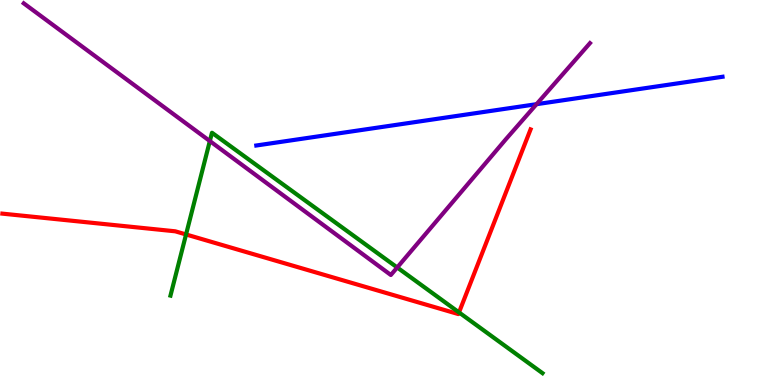[{'lines': ['blue', 'red'], 'intersections': []}, {'lines': ['green', 'red'], 'intersections': [{'x': 2.4, 'y': 3.91}, {'x': 5.92, 'y': 1.89}]}, {'lines': ['purple', 'red'], 'intersections': []}, {'lines': ['blue', 'green'], 'intersections': []}, {'lines': ['blue', 'purple'], 'intersections': [{'x': 6.92, 'y': 7.29}]}, {'lines': ['green', 'purple'], 'intersections': [{'x': 2.71, 'y': 6.34}, {'x': 5.13, 'y': 3.05}]}]